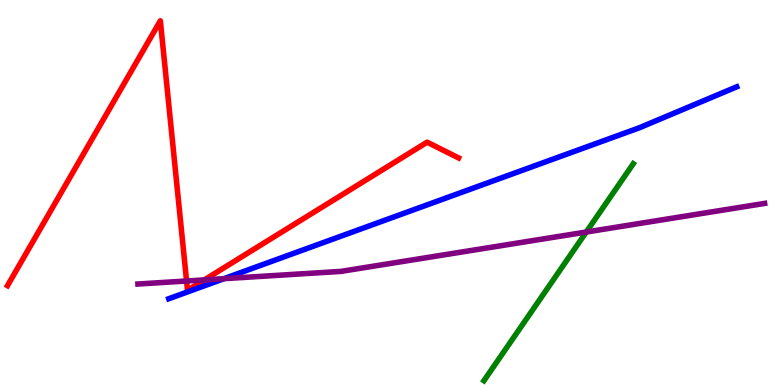[{'lines': ['blue', 'red'], 'intersections': []}, {'lines': ['green', 'red'], 'intersections': []}, {'lines': ['purple', 'red'], 'intersections': [{'x': 2.41, 'y': 2.7}, {'x': 2.64, 'y': 2.73}]}, {'lines': ['blue', 'green'], 'intersections': []}, {'lines': ['blue', 'purple'], 'intersections': [{'x': 2.89, 'y': 2.76}]}, {'lines': ['green', 'purple'], 'intersections': [{'x': 7.56, 'y': 3.97}]}]